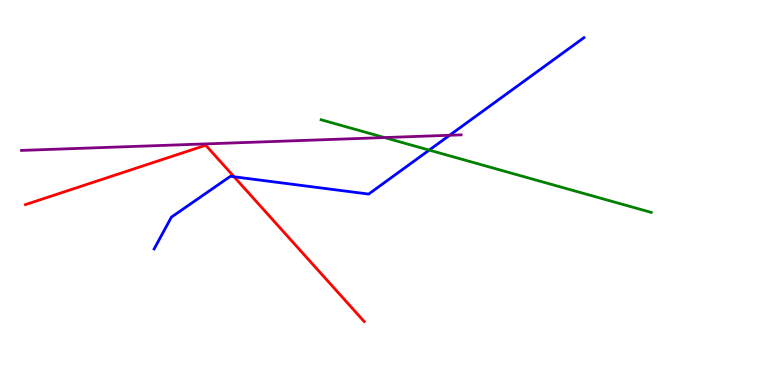[{'lines': ['blue', 'red'], 'intersections': [{'x': 3.02, 'y': 5.41}]}, {'lines': ['green', 'red'], 'intersections': []}, {'lines': ['purple', 'red'], 'intersections': []}, {'lines': ['blue', 'green'], 'intersections': [{'x': 5.54, 'y': 6.1}]}, {'lines': ['blue', 'purple'], 'intersections': [{'x': 5.8, 'y': 6.49}]}, {'lines': ['green', 'purple'], 'intersections': [{'x': 4.96, 'y': 6.43}]}]